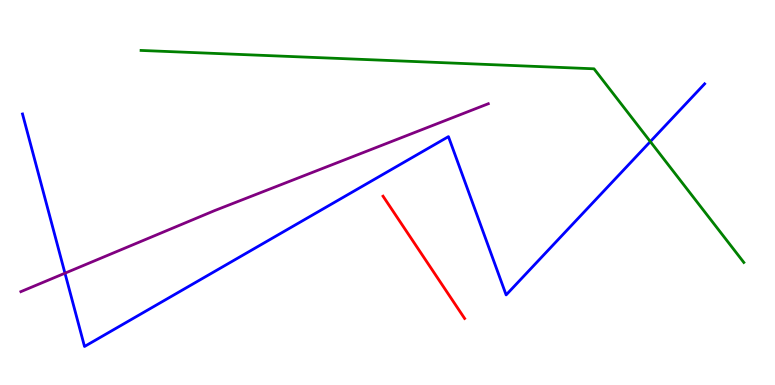[{'lines': ['blue', 'red'], 'intersections': []}, {'lines': ['green', 'red'], 'intersections': []}, {'lines': ['purple', 'red'], 'intersections': []}, {'lines': ['blue', 'green'], 'intersections': [{'x': 8.39, 'y': 6.32}]}, {'lines': ['blue', 'purple'], 'intersections': [{'x': 0.838, 'y': 2.9}]}, {'lines': ['green', 'purple'], 'intersections': []}]